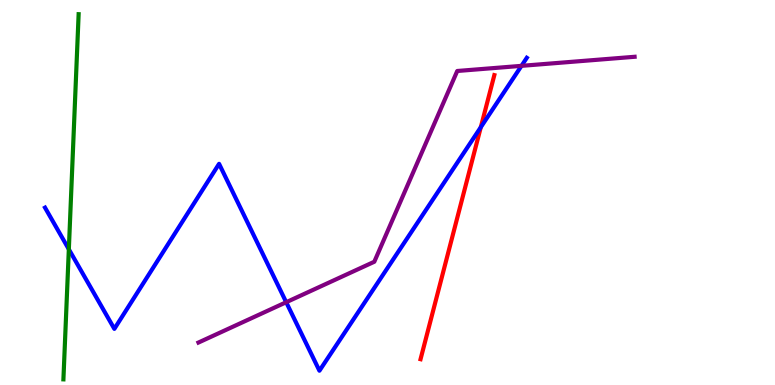[{'lines': ['blue', 'red'], 'intersections': [{'x': 6.2, 'y': 6.7}]}, {'lines': ['green', 'red'], 'intersections': []}, {'lines': ['purple', 'red'], 'intersections': []}, {'lines': ['blue', 'green'], 'intersections': [{'x': 0.888, 'y': 3.53}]}, {'lines': ['blue', 'purple'], 'intersections': [{'x': 3.69, 'y': 2.15}, {'x': 6.73, 'y': 8.29}]}, {'lines': ['green', 'purple'], 'intersections': []}]